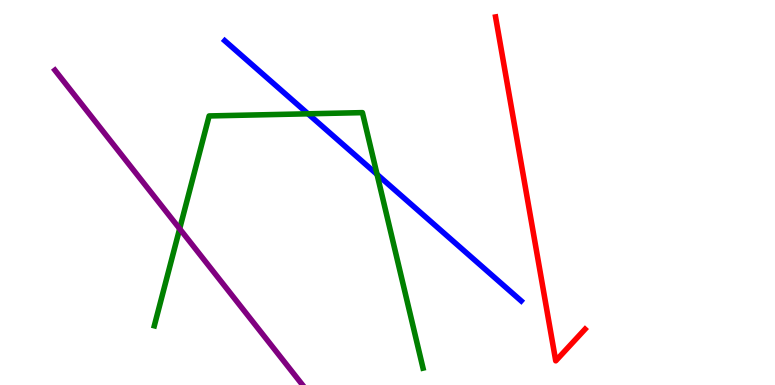[{'lines': ['blue', 'red'], 'intersections': []}, {'lines': ['green', 'red'], 'intersections': []}, {'lines': ['purple', 'red'], 'intersections': []}, {'lines': ['blue', 'green'], 'intersections': [{'x': 3.97, 'y': 7.04}, {'x': 4.87, 'y': 5.47}]}, {'lines': ['blue', 'purple'], 'intersections': []}, {'lines': ['green', 'purple'], 'intersections': [{'x': 2.32, 'y': 4.06}]}]